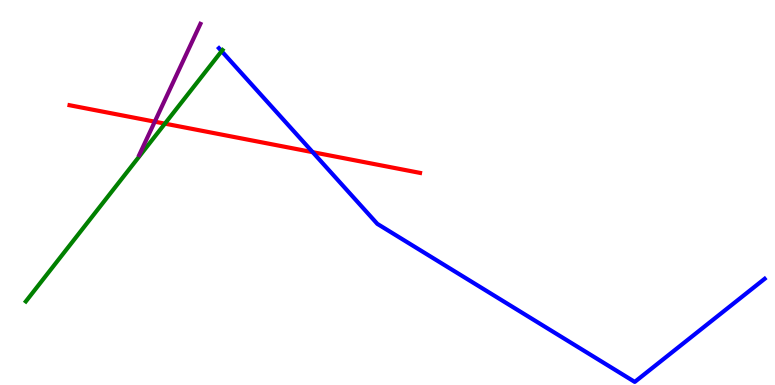[{'lines': ['blue', 'red'], 'intersections': [{'x': 4.03, 'y': 6.05}]}, {'lines': ['green', 'red'], 'intersections': [{'x': 2.13, 'y': 6.79}]}, {'lines': ['purple', 'red'], 'intersections': [{'x': 2.0, 'y': 6.84}]}, {'lines': ['blue', 'green'], 'intersections': [{'x': 2.86, 'y': 8.67}]}, {'lines': ['blue', 'purple'], 'intersections': []}, {'lines': ['green', 'purple'], 'intersections': []}]